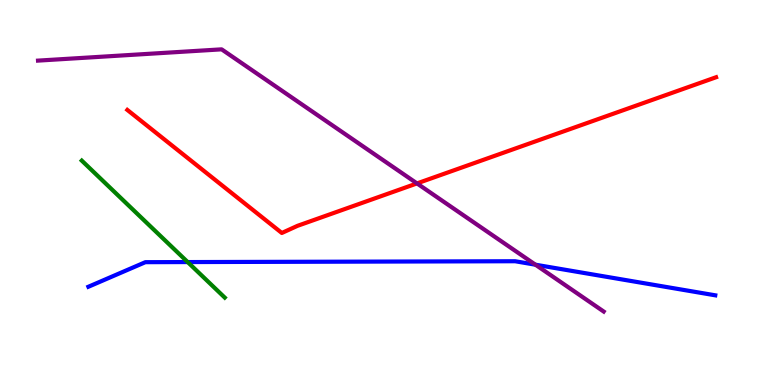[{'lines': ['blue', 'red'], 'intersections': []}, {'lines': ['green', 'red'], 'intersections': []}, {'lines': ['purple', 'red'], 'intersections': [{'x': 5.38, 'y': 5.24}]}, {'lines': ['blue', 'green'], 'intersections': [{'x': 2.42, 'y': 3.19}]}, {'lines': ['blue', 'purple'], 'intersections': [{'x': 6.91, 'y': 3.12}]}, {'lines': ['green', 'purple'], 'intersections': []}]